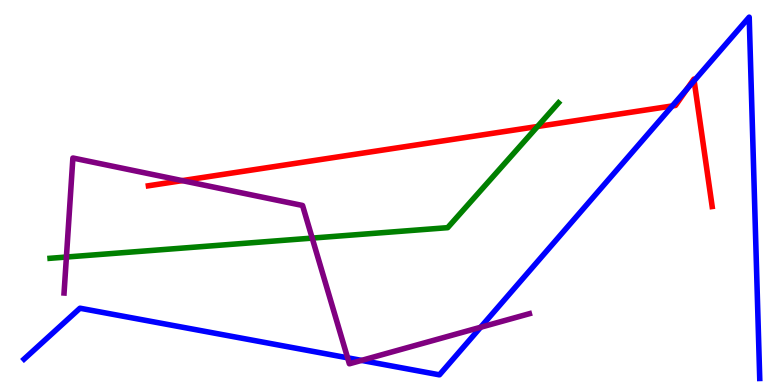[{'lines': ['blue', 'red'], 'intersections': [{'x': 8.67, 'y': 7.25}, {'x': 8.86, 'y': 7.69}, {'x': 8.96, 'y': 7.9}]}, {'lines': ['green', 'red'], 'intersections': [{'x': 6.94, 'y': 6.71}]}, {'lines': ['purple', 'red'], 'intersections': [{'x': 2.35, 'y': 5.31}]}, {'lines': ['blue', 'green'], 'intersections': []}, {'lines': ['blue', 'purple'], 'intersections': [{'x': 4.49, 'y': 0.706}, {'x': 4.67, 'y': 0.639}, {'x': 6.2, 'y': 1.5}]}, {'lines': ['green', 'purple'], 'intersections': [{'x': 0.857, 'y': 3.32}, {'x': 4.03, 'y': 3.82}]}]